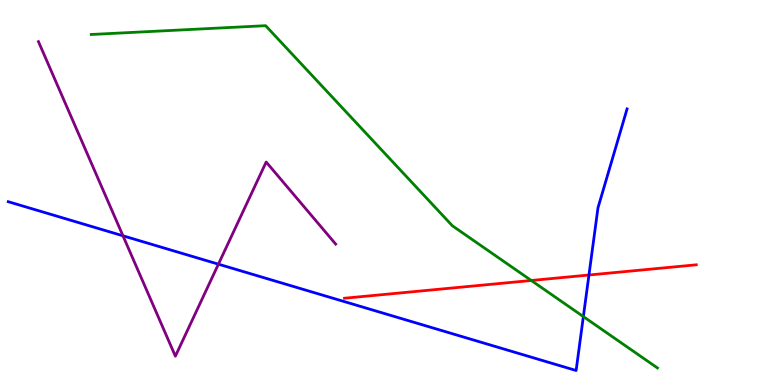[{'lines': ['blue', 'red'], 'intersections': [{'x': 7.6, 'y': 2.86}]}, {'lines': ['green', 'red'], 'intersections': [{'x': 6.86, 'y': 2.71}]}, {'lines': ['purple', 'red'], 'intersections': []}, {'lines': ['blue', 'green'], 'intersections': [{'x': 7.53, 'y': 1.78}]}, {'lines': ['blue', 'purple'], 'intersections': [{'x': 1.59, 'y': 3.88}, {'x': 2.82, 'y': 3.14}]}, {'lines': ['green', 'purple'], 'intersections': []}]